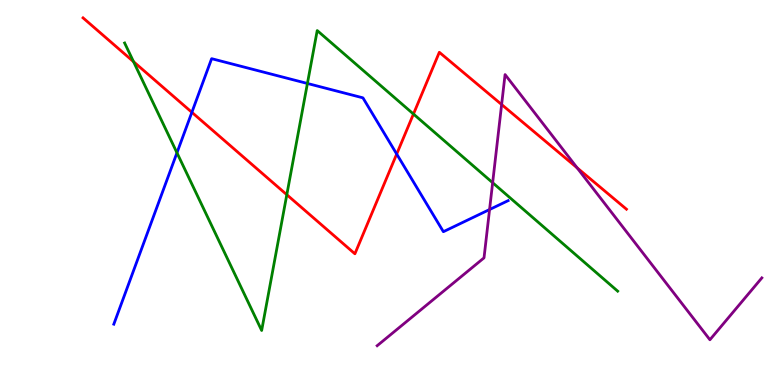[{'lines': ['blue', 'red'], 'intersections': [{'x': 2.48, 'y': 7.08}, {'x': 5.12, 'y': 6.0}]}, {'lines': ['green', 'red'], 'intersections': [{'x': 1.72, 'y': 8.4}, {'x': 3.7, 'y': 4.94}, {'x': 5.33, 'y': 7.04}]}, {'lines': ['purple', 'red'], 'intersections': [{'x': 6.47, 'y': 7.28}, {'x': 7.45, 'y': 5.64}]}, {'lines': ['blue', 'green'], 'intersections': [{'x': 2.28, 'y': 6.03}, {'x': 3.97, 'y': 7.83}]}, {'lines': ['blue', 'purple'], 'intersections': [{'x': 6.32, 'y': 4.56}]}, {'lines': ['green', 'purple'], 'intersections': [{'x': 6.36, 'y': 5.25}]}]